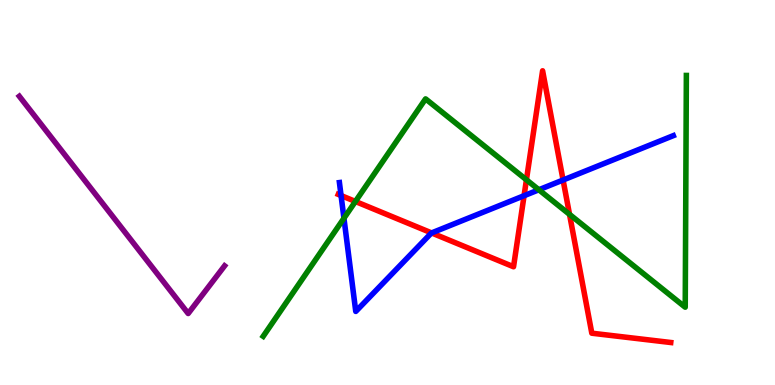[{'lines': ['blue', 'red'], 'intersections': [{'x': 4.4, 'y': 4.92}, {'x': 5.57, 'y': 3.95}, {'x': 6.76, 'y': 4.92}, {'x': 7.27, 'y': 5.32}]}, {'lines': ['green', 'red'], 'intersections': [{'x': 4.59, 'y': 4.77}, {'x': 6.79, 'y': 5.33}, {'x': 7.35, 'y': 4.43}]}, {'lines': ['purple', 'red'], 'intersections': []}, {'lines': ['blue', 'green'], 'intersections': [{'x': 4.44, 'y': 4.33}, {'x': 6.95, 'y': 5.07}]}, {'lines': ['blue', 'purple'], 'intersections': []}, {'lines': ['green', 'purple'], 'intersections': []}]